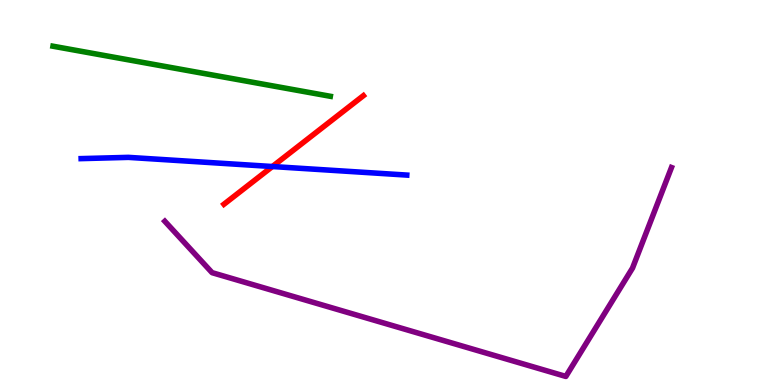[{'lines': ['blue', 'red'], 'intersections': [{'x': 3.51, 'y': 5.67}]}, {'lines': ['green', 'red'], 'intersections': []}, {'lines': ['purple', 'red'], 'intersections': []}, {'lines': ['blue', 'green'], 'intersections': []}, {'lines': ['blue', 'purple'], 'intersections': []}, {'lines': ['green', 'purple'], 'intersections': []}]